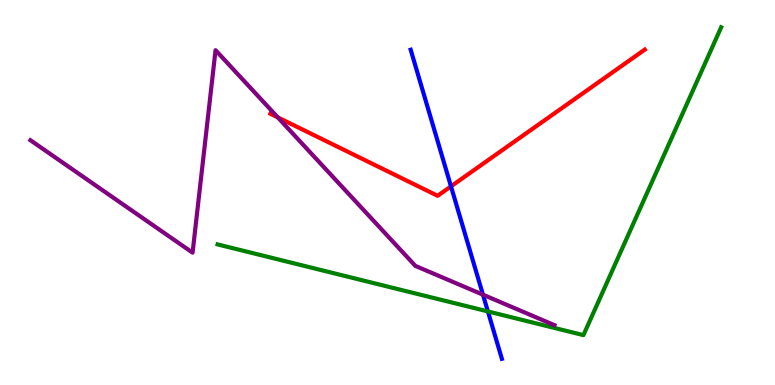[{'lines': ['blue', 'red'], 'intersections': [{'x': 5.82, 'y': 5.16}]}, {'lines': ['green', 'red'], 'intersections': []}, {'lines': ['purple', 'red'], 'intersections': [{'x': 3.58, 'y': 6.95}]}, {'lines': ['blue', 'green'], 'intersections': [{'x': 6.3, 'y': 1.91}]}, {'lines': ['blue', 'purple'], 'intersections': [{'x': 6.23, 'y': 2.35}]}, {'lines': ['green', 'purple'], 'intersections': []}]